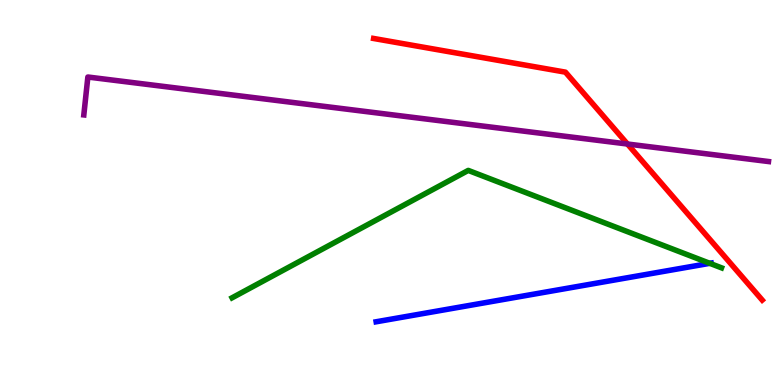[{'lines': ['blue', 'red'], 'intersections': []}, {'lines': ['green', 'red'], 'intersections': []}, {'lines': ['purple', 'red'], 'intersections': [{'x': 8.1, 'y': 6.26}]}, {'lines': ['blue', 'green'], 'intersections': [{'x': 9.16, 'y': 3.16}]}, {'lines': ['blue', 'purple'], 'intersections': []}, {'lines': ['green', 'purple'], 'intersections': []}]